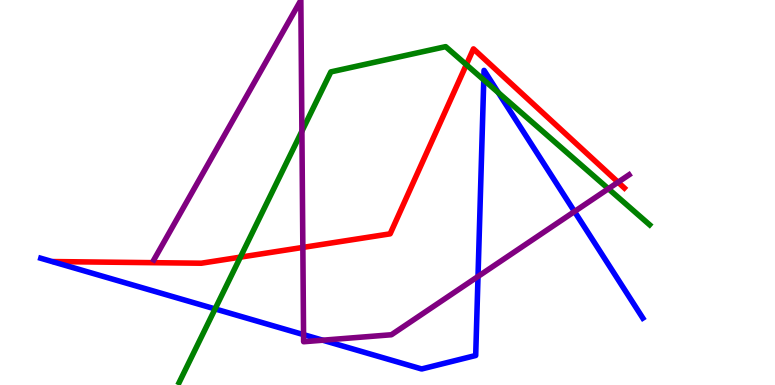[{'lines': ['blue', 'red'], 'intersections': []}, {'lines': ['green', 'red'], 'intersections': [{'x': 3.1, 'y': 3.32}, {'x': 6.02, 'y': 8.32}]}, {'lines': ['purple', 'red'], 'intersections': [{'x': 3.91, 'y': 3.57}, {'x': 7.98, 'y': 5.27}]}, {'lines': ['blue', 'green'], 'intersections': [{'x': 2.78, 'y': 1.98}, {'x': 6.24, 'y': 7.92}, {'x': 6.43, 'y': 7.59}]}, {'lines': ['blue', 'purple'], 'intersections': [{'x': 3.92, 'y': 1.31}, {'x': 4.16, 'y': 1.16}, {'x': 6.17, 'y': 2.82}, {'x': 7.41, 'y': 4.51}]}, {'lines': ['green', 'purple'], 'intersections': [{'x': 3.9, 'y': 6.59}, {'x': 7.85, 'y': 5.1}]}]